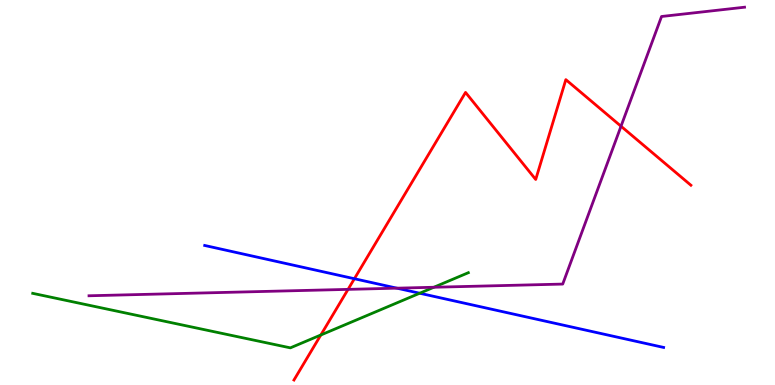[{'lines': ['blue', 'red'], 'intersections': [{'x': 4.57, 'y': 2.76}]}, {'lines': ['green', 'red'], 'intersections': [{'x': 4.14, 'y': 1.3}]}, {'lines': ['purple', 'red'], 'intersections': [{'x': 4.49, 'y': 2.48}, {'x': 8.01, 'y': 6.72}]}, {'lines': ['blue', 'green'], 'intersections': [{'x': 5.42, 'y': 2.38}]}, {'lines': ['blue', 'purple'], 'intersections': [{'x': 5.12, 'y': 2.52}]}, {'lines': ['green', 'purple'], 'intersections': [{'x': 5.6, 'y': 2.54}]}]